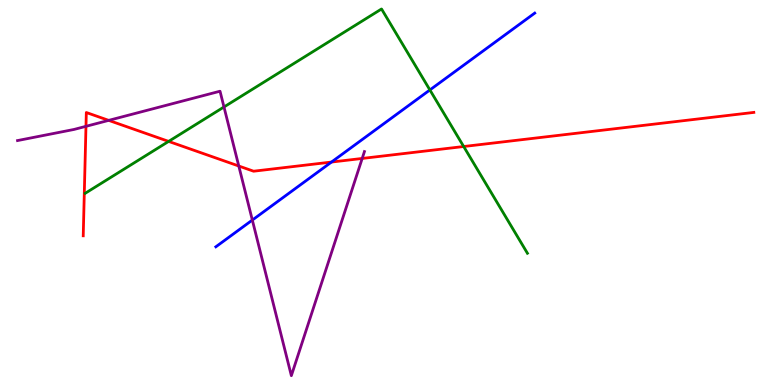[{'lines': ['blue', 'red'], 'intersections': [{'x': 4.28, 'y': 5.79}]}, {'lines': ['green', 'red'], 'intersections': [{'x': 2.18, 'y': 6.33}, {'x': 5.98, 'y': 6.19}]}, {'lines': ['purple', 'red'], 'intersections': [{'x': 1.11, 'y': 6.72}, {'x': 1.4, 'y': 6.87}, {'x': 3.08, 'y': 5.69}, {'x': 4.67, 'y': 5.88}]}, {'lines': ['blue', 'green'], 'intersections': [{'x': 5.55, 'y': 7.66}]}, {'lines': ['blue', 'purple'], 'intersections': [{'x': 3.26, 'y': 4.28}]}, {'lines': ['green', 'purple'], 'intersections': [{'x': 2.89, 'y': 7.22}]}]